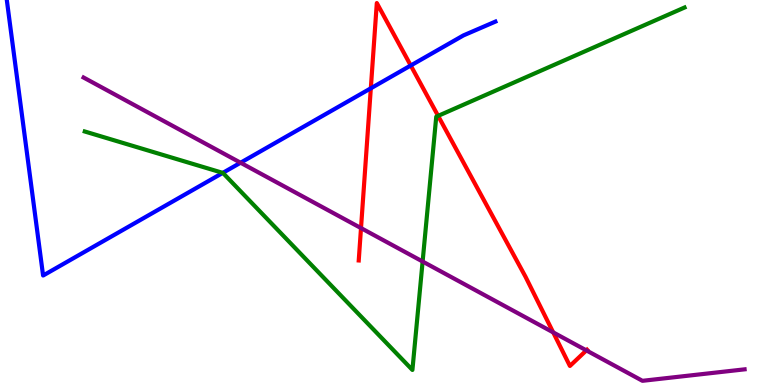[{'lines': ['blue', 'red'], 'intersections': [{'x': 4.78, 'y': 7.71}, {'x': 5.3, 'y': 8.3}]}, {'lines': ['green', 'red'], 'intersections': [{'x': 5.65, 'y': 6.99}]}, {'lines': ['purple', 'red'], 'intersections': [{'x': 4.66, 'y': 4.08}, {'x': 7.14, 'y': 1.37}, {'x': 7.57, 'y': 0.899}]}, {'lines': ['blue', 'green'], 'intersections': [{'x': 2.87, 'y': 5.51}]}, {'lines': ['blue', 'purple'], 'intersections': [{'x': 3.1, 'y': 5.77}]}, {'lines': ['green', 'purple'], 'intersections': [{'x': 5.45, 'y': 3.21}]}]